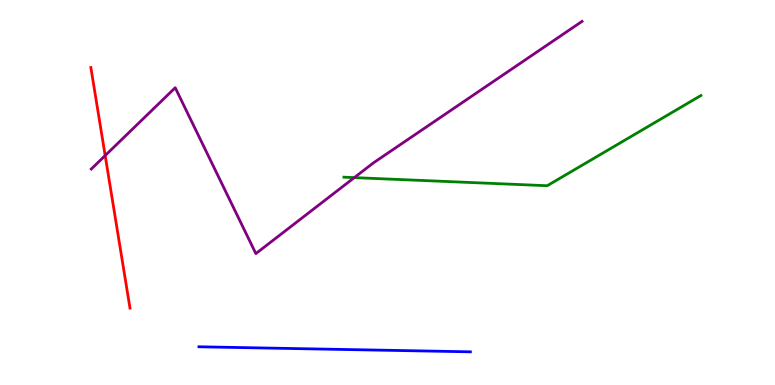[{'lines': ['blue', 'red'], 'intersections': []}, {'lines': ['green', 'red'], 'intersections': []}, {'lines': ['purple', 'red'], 'intersections': [{'x': 1.36, 'y': 5.96}]}, {'lines': ['blue', 'green'], 'intersections': []}, {'lines': ['blue', 'purple'], 'intersections': []}, {'lines': ['green', 'purple'], 'intersections': [{'x': 4.57, 'y': 5.39}]}]